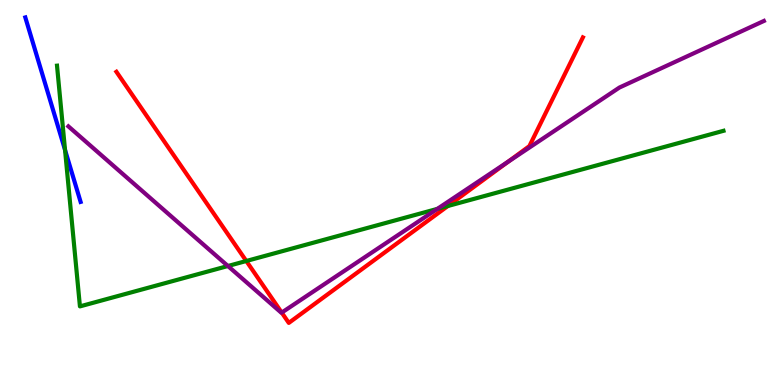[{'lines': ['blue', 'red'], 'intersections': []}, {'lines': ['green', 'red'], 'intersections': [{'x': 3.18, 'y': 3.22}, {'x': 5.78, 'y': 4.65}]}, {'lines': ['purple', 'red'], 'intersections': [{'x': 3.64, 'y': 1.88}, {'x': 6.56, 'y': 5.8}]}, {'lines': ['blue', 'green'], 'intersections': [{'x': 0.839, 'y': 6.1}]}, {'lines': ['blue', 'purple'], 'intersections': []}, {'lines': ['green', 'purple'], 'intersections': [{'x': 2.94, 'y': 3.09}, {'x': 5.64, 'y': 4.57}]}]